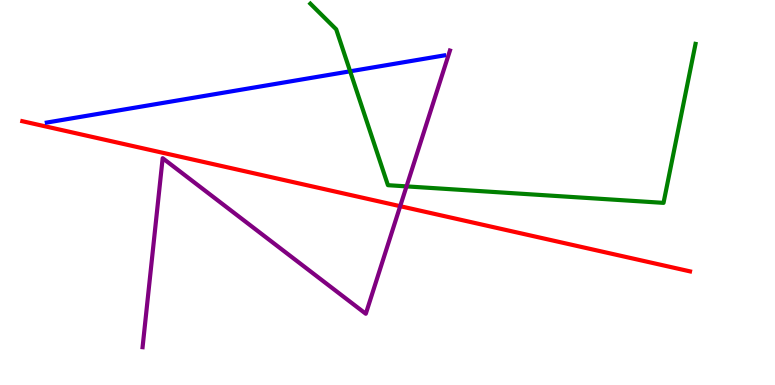[{'lines': ['blue', 'red'], 'intersections': []}, {'lines': ['green', 'red'], 'intersections': []}, {'lines': ['purple', 'red'], 'intersections': [{'x': 5.16, 'y': 4.64}]}, {'lines': ['blue', 'green'], 'intersections': [{'x': 4.52, 'y': 8.15}]}, {'lines': ['blue', 'purple'], 'intersections': []}, {'lines': ['green', 'purple'], 'intersections': [{'x': 5.25, 'y': 5.16}]}]